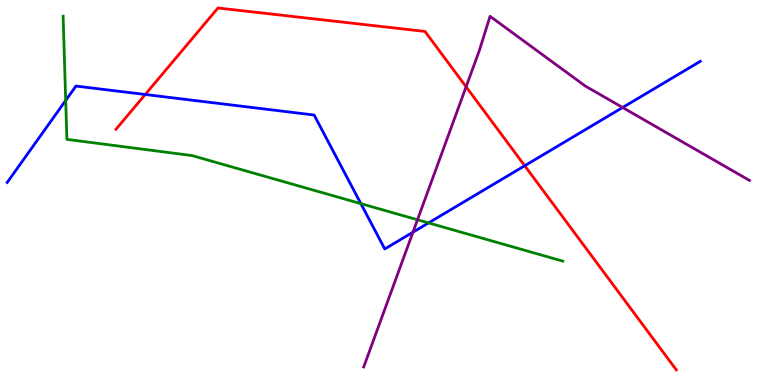[{'lines': ['blue', 'red'], 'intersections': [{'x': 1.87, 'y': 7.55}, {'x': 6.77, 'y': 5.7}]}, {'lines': ['green', 'red'], 'intersections': []}, {'lines': ['purple', 'red'], 'intersections': [{'x': 6.01, 'y': 7.75}]}, {'lines': ['blue', 'green'], 'intersections': [{'x': 0.848, 'y': 7.39}, {'x': 4.66, 'y': 4.71}, {'x': 5.53, 'y': 4.21}]}, {'lines': ['blue', 'purple'], 'intersections': [{'x': 5.33, 'y': 3.97}, {'x': 8.03, 'y': 7.21}]}, {'lines': ['green', 'purple'], 'intersections': [{'x': 5.39, 'y': 4.29}]}]